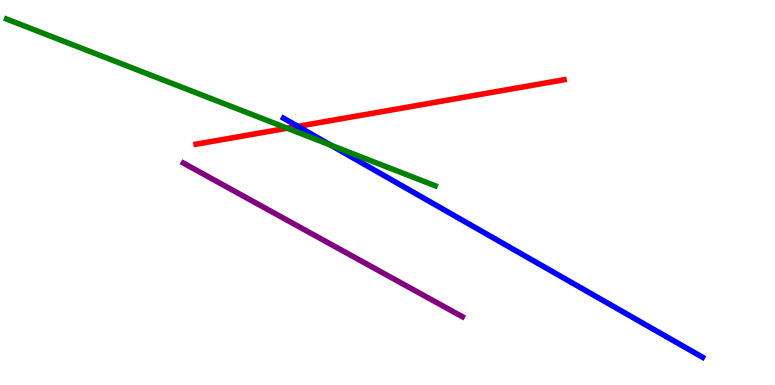[{'lines': ['blue', 'red'], 'intersections': [{'x': 3.84, 'y': 6.72}]}, {'lines': ['green', 'red'], 'intersections': [{'x': 3.71, 'y': 6.67}]}, {'lines': ['purple', 'red'], 'intersections': []}, {'lines': ['blue', 'green'], 'intersections': [{'x': 4.27, 'y': 6.23}]}, {'lines': ['blue', 'purple'], 'intersections': []}, {'lines': ['green', 'purple'], 'intersections': []}]